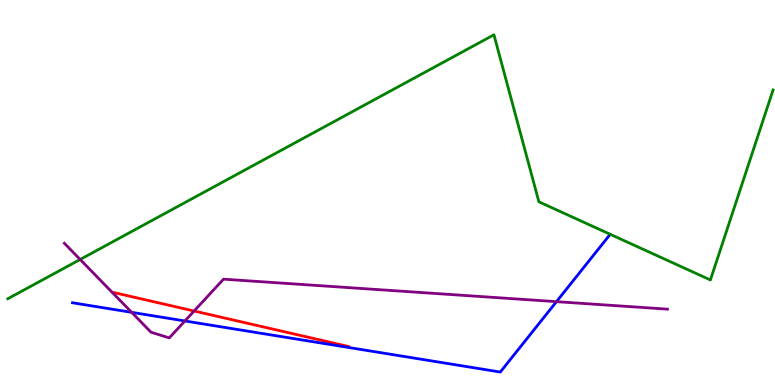[{'lines': ['blue', 'red'], 'intersections': []}, {'lines': ['green', 'red'], 'intersections': []}, {'lines': ['purple', 'red'], 'intersections': [{'x': 2.5, 'y': 1.92}]}, {'lines': ['blue', 'green'], 'intersections': []}, {'lines': ['blue', 'purple'], 'intersections': [{'x': 1.7, 'y': 1.89}, {'x': 2.39, 'y': 1.66}, {'x': 7.18, 'y': 2.16}]}, {'lines': ['green', 'purple'], 'intersections': [{'x': 1.03, 'y': 3.26}]}]